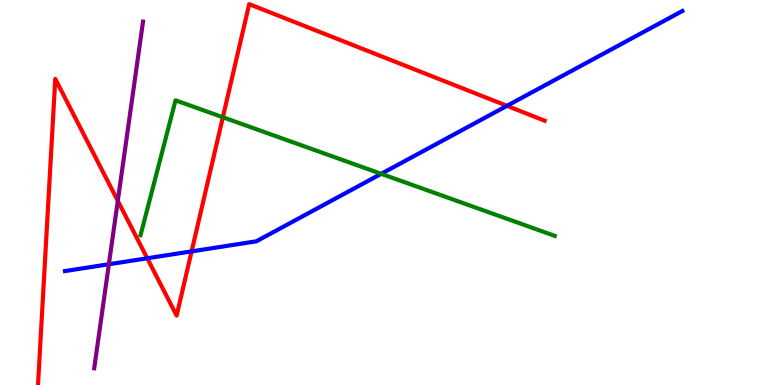[{'lines': ['blue', 'red'], 'intersections': [{'x': 1.9, 'y': 3.29}, {'x': 2.47, 'y': 3.47}, {'x': 6.54, 'y': 7.25}]}, {'lines': ['green', 'red'], 'intersections': [{'x': 2.88, 'y': 6.95}]}, {'lines': ['purple', 'red'], 'intersections': [{'x': 1.52, 'y': 4.78}]}, {'lines': ['blue', 'green'], 'intersections': [{'x': 4.92, 'y': 5.49}]}, {'lines': ['blue', 'purple'], 'intersections': [{'x': 1.4, 'y': 3.14}]}, {'lines': ['green', 'purple'], 'intersections': []}]